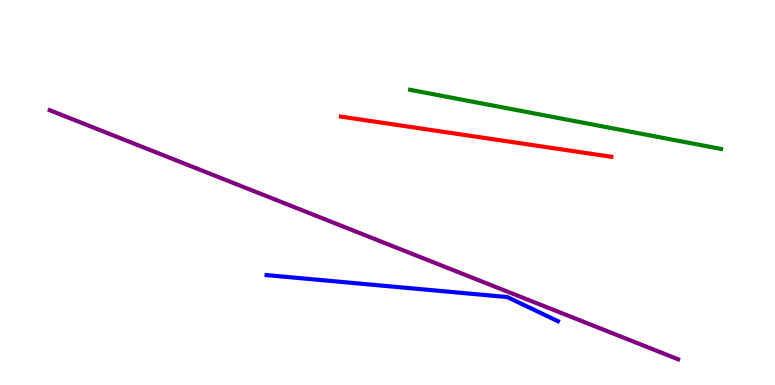[{'lines': ['blue', 'red'], 'intersections': []}, {'lines': ['green', 'red'], 'intersections': []}, {'lines': ['purple', 'red'], 'intersections': []}, {'lines': ['blue', 'green'], 'intersections': []}, {'lines': ['blue', 'purple'], 'intersections': []}, {'lines': ['green', 'purple'], 'intersections': []}]